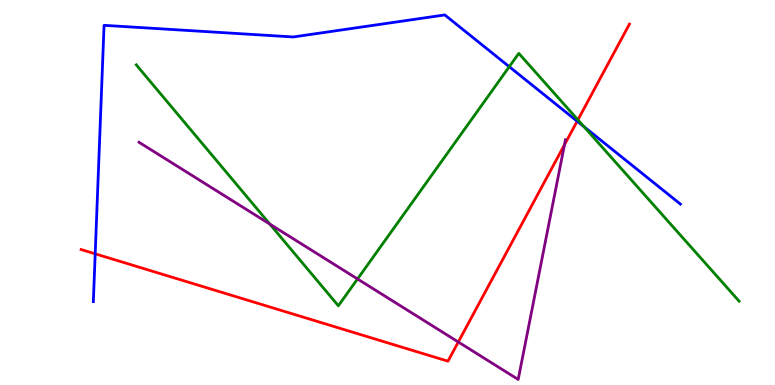[{'lines': ['blue', 'red'], 'intersections': [{'x': 1.23, 'y': 3.41}, {'x': 7.45, 'y': 6.85}]}, {'lines': ['green', 'red'], 'intersections': [{'x': 7.46, 'y': 6.89}]}, {'lines': ['purple', 'red'], 'intersections': [{'x': 5.91, 'y': 1.12}, {'x': 7.28, 'y': 6.24}]}, {'lines': ['blue', 'green'], 'intersections': [{'x': 6.57, 'y': 8.27}, {'x': 7.54, 'y': 6.71}]}, {'lines': ['blue', 'purple'], 'intersections': []}, {'lines': ['green', 'purple'], 'intersections': [{'x': 3.48, 'y': 4.18}, {'x': 4.61, 'y': 2.75}]}]